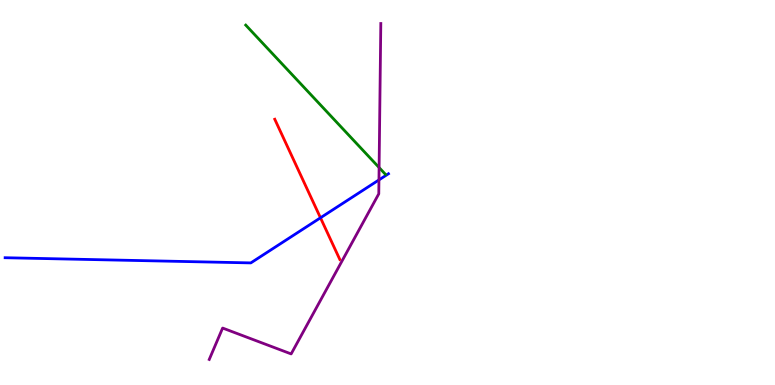[{'lines': ['blue', 'red'], 'intersections': [{'x': 4.14, 'y': 4.34}]}, {'lines': ['green', 'red'], 'intersections': []}, {'lines': ['purple', 'red'], 'intersections': []}, {'lines': ['blue', 'green'], 'intersections': []}, {'lines': ['blue', 'purple'], 'intersections': [{'x': 4.89, 'y': 5.33}]}, {'lines': ['green', 'purple'], 'intersections': [{'x': 4.89, 'y': 5.65}]}]